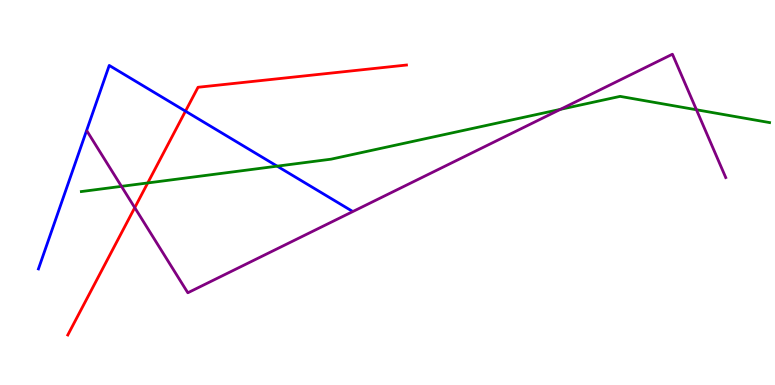[{'lines': ['blue', 'red'], 'intersections': [{'x': 2.39, 'y': 7.11}]}, {'lines': ['green', 'red'], 'intersections': [{'x': 1.91, 'y': 5.25}]}, {'lines': ['purple', 'red'], 'intersections': [{'x': 1.74, 'y': 4.61}]}, {'lines': ['blue', 'green'], 'intersections': [{'x': 3.58, 'y': 5.68}]}, {'lines': ['blue', 'purple'], 'intersections': []}, {'lines': ['green', 'purple'], 'intersections': [{'x': 1.57, 'y': 5.16}, {'x': 7.23, 'y': 7.16}, {'x': 8.99, 'y': 7.15}]}]